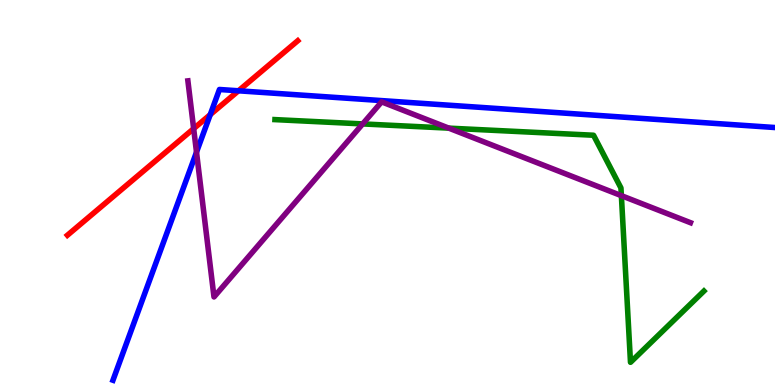[{'lines': ['blue', 'red'], 'intersections': [{'x': 2.71, 'y': 7.02}, {'x': 3.08, 'y': 7.64}]}, {'lines': ['green', 'red'], 'intersections': []}, {'lines': ['purple', 'red'], 'intersections': [{'x': 2.5, 'y': 6.66}]}, {'lines': ['blue', 'green'], 'intersections': []}, {'lines': ['blue', 'purple'], 'intersections': [{'x': 2.54, 'y': 6.05}]}, {'lines': ['green', 'purple'], 'intersections': [{'x': 4.68, 'y': 6.78}, {'x': 5.79, 'y': 6.67}, {'x': 8.02, 'y': 4.92}]}]